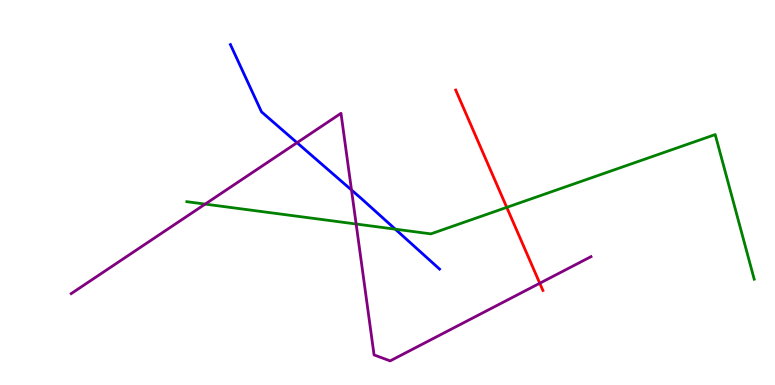[{'lines': ['blue', 'red'], 'intersections': []}, {'lines': ['green', 'red'], 'intersections': [{'x': 6.54, 'y': 4.61}]}, {'lines': ['purple', 'red'], 'intersections': [{'x': 6.96, 'y': 2.64}]}, {'lines': ['blue', 'green'], 'intersections': [{'x': 5.1, 'y': 4.05}]}, {'lines': ['blue', 'purple'], 'intersections': [{'x': 3.83, 'y': 6.29}, {'x': 4.54, 'y': 5.07}]}, {'lines': ['green', 'purple'], 'intersections': [{'x': 2.65, 'y': 4.7}, {'x': 4.6, 'y': 4.18}]}]